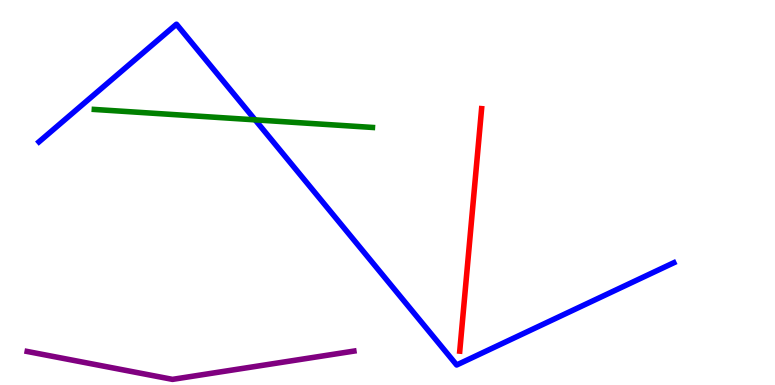[{'lines': ['blue', 'red'], 'intersections': []}, {'lines': ['green', 'red'], 'intersections': []}, {'lines': ['purple', 'red'], 'intersections': []}, {'lines': ['blue', 'green'], 'intersections': [{'x': 3.29, 'y': 6.89}]}, {'lines': ['blue', 'purple'], 'intersections': []}, {'lines': ['green', 'purple'], 'intersections': []}]